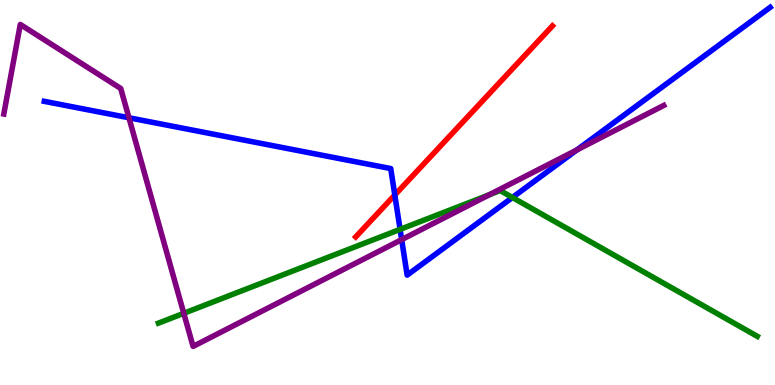[{'lines': ['blue', 'red'], 'intersections': [{'x': 5.09, 'y': 4.94}]}, {'lines': ['green', 'red'], 'intersections': []}, {'lines': ['purple', 'red'], 'intersections': []}, {'lines': ['blue', 'green'], 'intersections': [{'x': 5.16, 'y': 4.04}, {'x': 6.61, 'y': 4.87}]}, {'lines': ['blue', 'purple'], 'intersections': [{'x': 1.66, 'y': 6.94}, {'x': 5.18, 'y': 3.78}, {'x': 7.44, 'y': 6.11}]}, {'lines': ['green', 'purple'], 'intersections': [{'x': 2.37, 'y': 1.86}, {'x': 6.31, 'y': 4.94}]}]